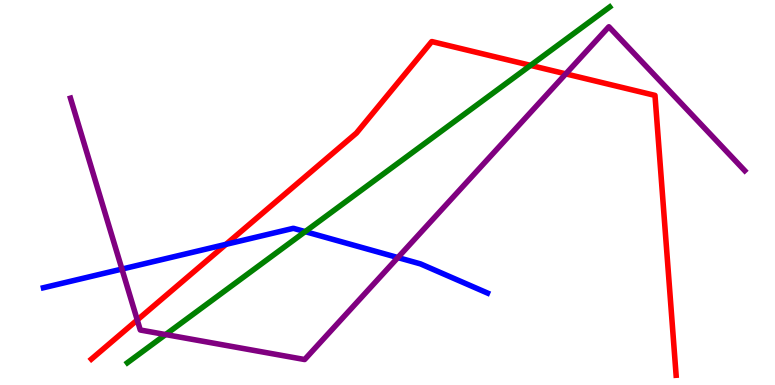[{'lines': ['blue', 'red'], 'intersections': [{'x': 2.92, 'y': 3.65}]}, {'lines': ['green', 'red'], 'intersections': [{'x': 6.85, 'y': 8.3}]}, {'lines': ['purple', 'red'], 'intersections': [{'x': 1.77, 'y': 1.69}, {'x': 7.3, 'y': 8.08}]}, {'lines': ['blue', 'green'], 'intersections': [{'x': 3.94, 'y': 3.98}]}, {'lines': ['blue', 'purple'], 'intersections': [{'x': 1.57, 'y': 3.01}, {'x': 5.13, 'y': 3.31}]}, {'lines': ['green', 'purple'], 'intersections': [{'x': 2.14, 'y': 1.31}]}]